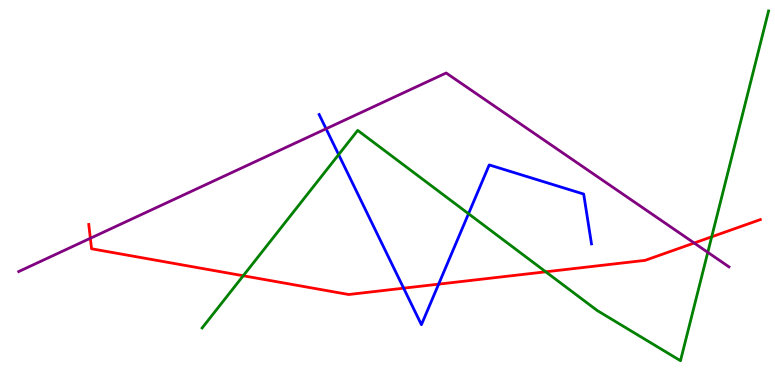[{'lines': ['blue', 'red'], 'intersections': [{'x': 5.21, 'y': 2.51}, {'x': 5.66, 'y': 2.62}]}, {'lines': ['green', 'red'], 'intersections': [{'x': 3.14, 'y': 2.84}, {'x': 7.04, 'y': 2.94}, {'x': 9.18, 'y': 3.85}]}, {'lines': ['purple', 'red'], 'intersections': [{'x': 1.17, 'y': 3.81}, {'x': 8.96, 'y': 3.69}]}, {'lines': ['blue', 'green'], 'intersections': [{'x': 4.37, 'y': 5.98}, {'x': 6.05, 'y': 4.45}]}, {'lines': ['blue', 'purple'], 'intersections': [{'x': 4.21, 'y': 6.66}]}, {'lines': ['green', 'purple'], 'intersections': [{'x': 9.13, 'y': 3.45}]}]